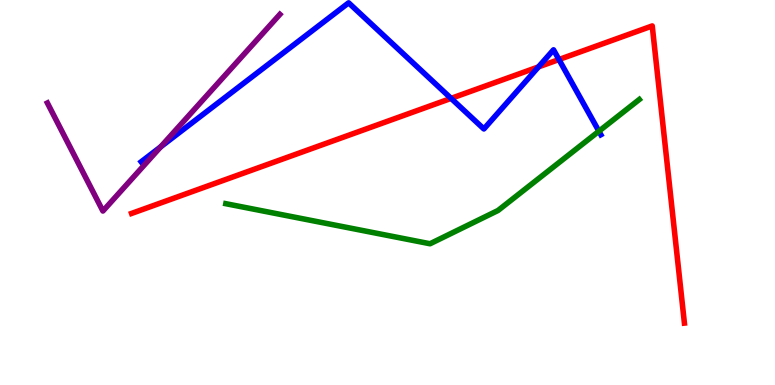[{'lines': ['blue', 'red'], 'intersections': [{'x': 5.82, 'y': 7.44}, {'x': 6.95, 'y': 8.26}, {'x': 7.21, 'y': 8.45}]}, {'lines': ['green', 'red'], 'intersections': []}, {'lines': ['purple', 'red'], 'intersections': []}, {'lines': ['blue', 'green'], 'intersections': [{'x': 7.73, 'y': 6.59}]}, {'lines': ['blue', 'purple'], 'intersections': [{'x': 2.07, 'y': 6.19}]}, {'lines': ['green', 'purple'], 'intersections': []}]